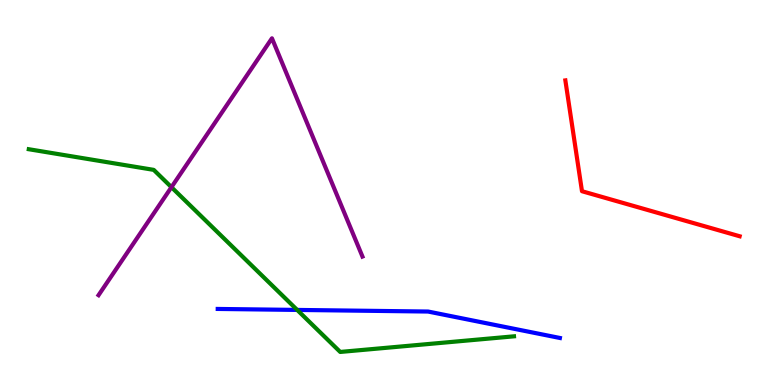[{'lines': ['blue', 'red'], 'intersections': []}, {'lines': ['green', 'red'], 'intersections': []}, {'lines': ['purple', 'red'], 'intersections': []}, {'lines': ['blue', 'green'], 'intersections': [{'x': 3.83, 'y': 1.95}]}, {'lines': ['blue', 'purple'], 'intersections': []}, {'lines': ['green', 'purple'], 'intersections': [{'x': 2.21, 'y': 5.14}]}]